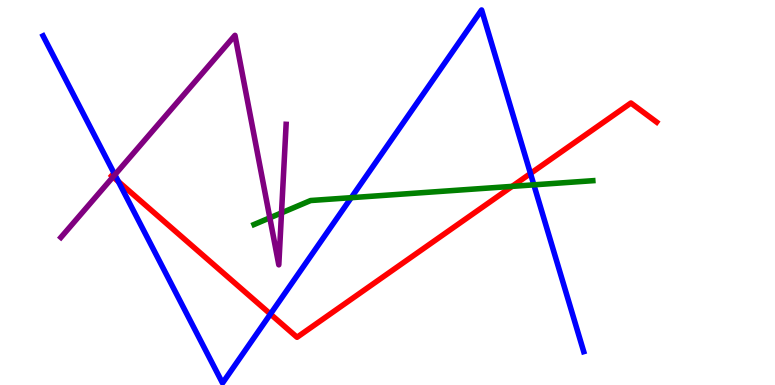[{'lines': ['blue', 'red'], 'intersections': [{'x': 1.53, 'y': 5.28}, {'x': 3.49, 'y': 1.84}, {'x': 6.84, 'y': 5.49}]}, {'lines': ['green', 'red'], 'intersections': [{'x': 6.61, 'y': 5.16}]}, {'lines': ['purple', 'red'], 'intersections': [{'x': 1.46, 'y': 5.41}]}, {'lines': ['blue', 'green'], 'intersections': [{'x': 4.53, 'y': 4.87}, {'x': 6.89, 'y': 5.2}]}, {'lines': ['blue', 'purple'], 'intersections': [{'x': 1.48, 'y': 5.46}]}, {'lines': ['green', 'purple'], 'intersections': [{'x': 3.48, 'y': 4.34}, {'x': 3.63, 'y': 4.47}]}]